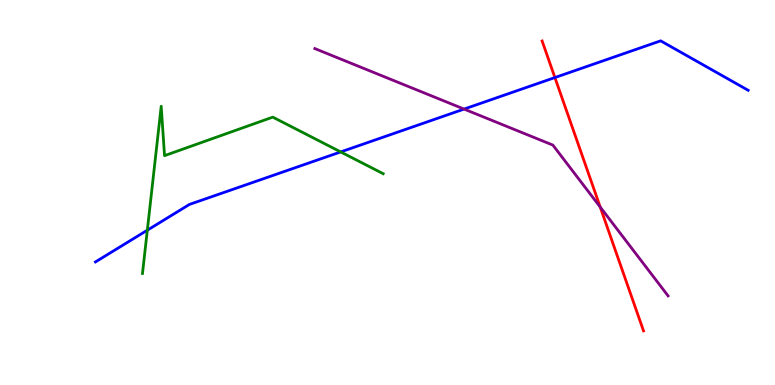[{'lines': ['blue', 'red'], 'intersections': [{'x': 7.16, 'y': 7.99}]}, {'lines': ['green', 'red'], 'intersections': []}, {'lines': ['purple', 'red'], 'intersections': [{'x': 7.74, 'y': 4.62}]}, {'lines': ['blue', 'green'], 'intersections': [{'x': 1.9, 'y': 4.02}, {'x': 4.4, 'y': 6.05}]}, {'lines': ['blue', 'purple'], 'intersections': [{'x': 5.99, 'y': 7.17}]}, {'lines': ['green', 'purple'], 'intersections': []}]